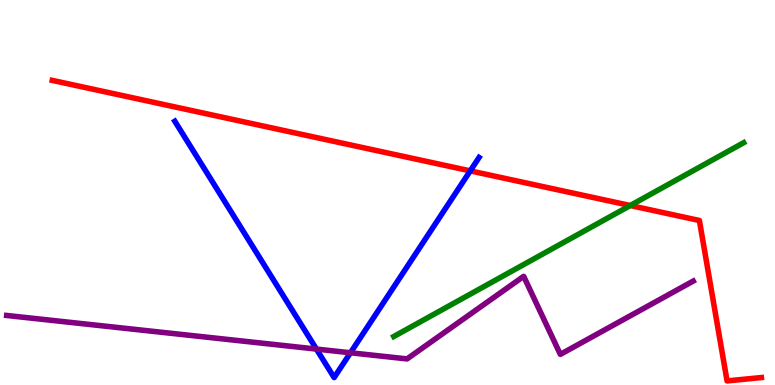[{'lines': ['blue', 'red'], 'intersections': [{'x': 6.07, 'y': 5.56}]}, {'lines': ['green', 'red'], 'intersections': [{'x': 8.13, 'y': 4.66}]}, {'lines': ['purple', 'red'], 'intersections': []}, {'lines': ['blue', 'green'], 'intersections': []}, {'lines': ['blue', 'purple'], 'intersections': [{'x': 4.08, 'y': 0.933}, {'x': 4.52, 'y': 0.837}]}, {'lines': ['green', 'purple'], 'intersections': []}]